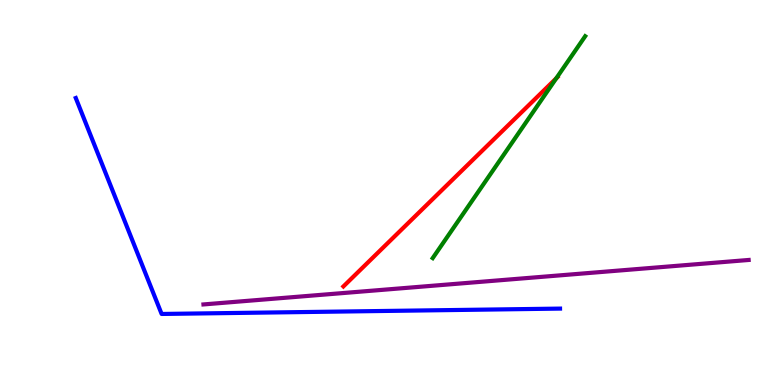[{'lines': ['blue', 'red'], 'intersections': []}, {'lines': ['green', 'red'], 'intersections': [{'x': 7.18, 'y': 7.97}]}, {'lines': ['purple', 'red'], 'intersections': []}, {'lines': ['blue', 'green'], 'intersections': []}, {'lines': ['blue', 'purple'], 'intersections': []}, {'lines': ['green', 'purple'], 'intersections': []}]